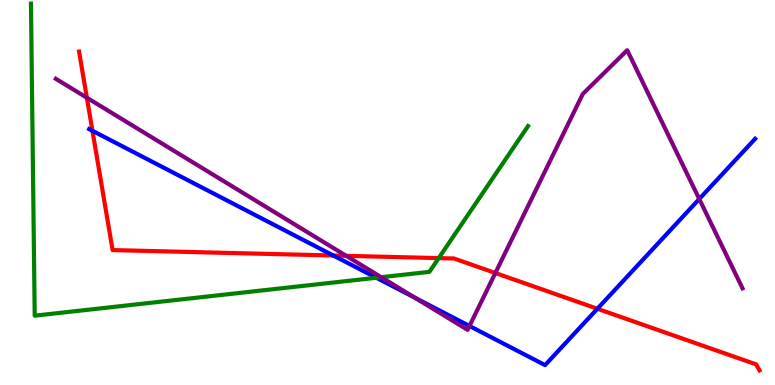[{'lines': ['blue', 'red'], 'intersections': [{'x': 1.19, 'y': 6.6}, {'x': 4.3, 'y': 3.36}, {'x': 7.71, 'y': 1.98}]}, {'lines': ['green', 'red'], 'intersections': [{'x': 5.66, 'y': 3.3}]}, {'lines': ['purple', 'red'], 'intersections': [{'x': 1.12, 'y': 7.46}, {'x': 4.47, 'y': 3.35}, {'x': 6.39, 'y': 2.91}]}, {'lines': ['blue', 'green'], 'intersections': [{'x': 4.86, 'y': 2.79}]}, {'lines': ['blue', 'purple'], 'intersections': [{'x': 5.36, 'y': 2.26}, {'x': 6.06, 'y': 1.53}, {'x': 9.02, 'y': 4.83}]}, {'lines': ['green', 'purple'], 'intersections': [{'x': 4.92, 'y': 2.8}]}]